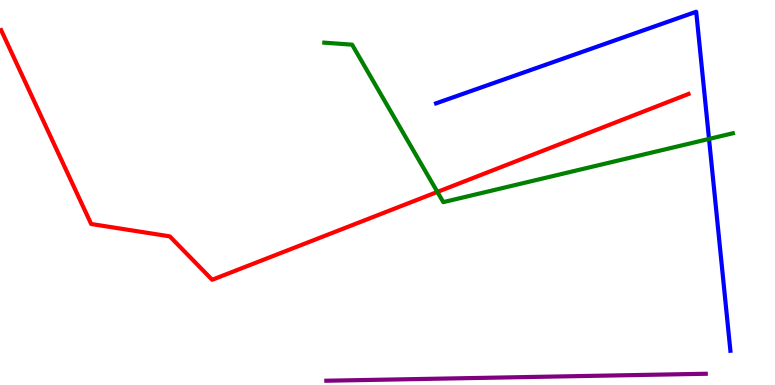[{'lines': ['blue', 'red'], 'intersections': []}, {'lines': ['green', 'red'], 'intersections': [{'x': 5.64, 'y': 5.01}]}, {'lines': ['purple', 'red'], 'intersections': []}, {'lines': ['blue', 'green'], 'intersections': [{'x': 9.15, 'y': 6.39}]}, {'lines': ['blue', 'purple'], 'intersections': []}, {'lines': ['green', 'purple'], 'intersections': []}]